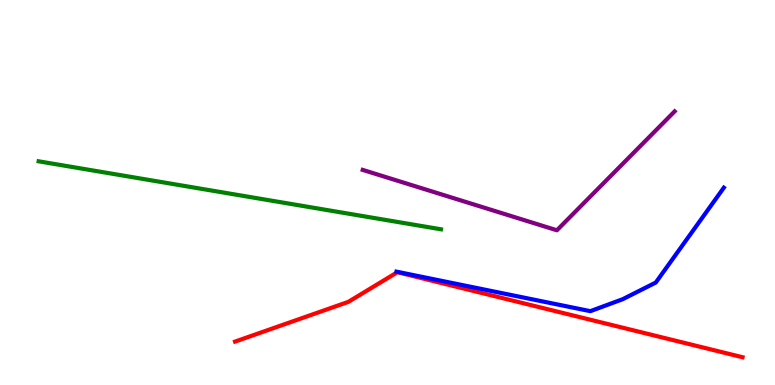[{'lines': ['blue', 'red'], 'intersections': []}, {'lines': ['green', 'red'], 'intersections': []}, {'lines': ['purple', 'red'], 'intersections': []}, {'lines': ['blue', 'green'], 'intersections': []}, {'lines': ['blue', 'purple'], 'intersections': []}, {'lines': ['green', 'purple'], 'intersections': []}]